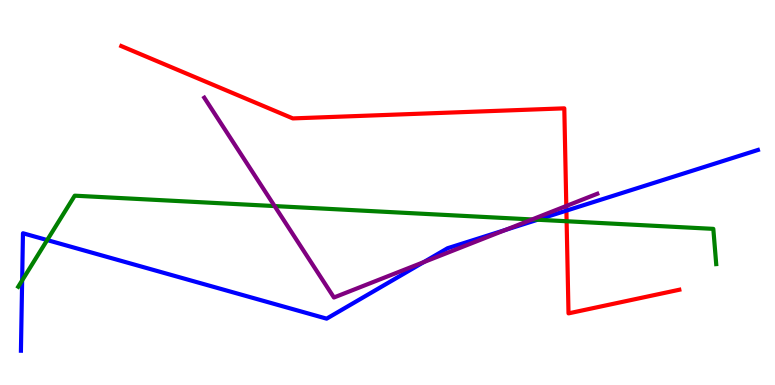[{'lines': ['blue', 'red'], 'intersections': [{'x': 7.31, 'y': 4.53}]}, {'lines': ['green', 'red'], 'intersections': [{'x': 7.31, 'y': 4.25}]}, {'lines': ['purple', 'red'], 'intersections': [{'x': 7.31, 'y': 4.65}]}, {'lines': ['blue', 'green'], 'intersections': [{'x': 0.286, 'y': 2.72}, {'x': 0.609, 'y': 3.76}, {'x': 6.94, 'y': 4.29}]}, {'lines': ['blue', 'purple'], 'intersections': [{'x': 5.47, 'y': 3.19}, {'x': 6.53, 'y': 4.03}]}, {'lines': ['green', 'purple'], 'intersections': [{'x': 3.54, 'y': 4.65}, {'x': 6.87, 'y': 4.3}]}]